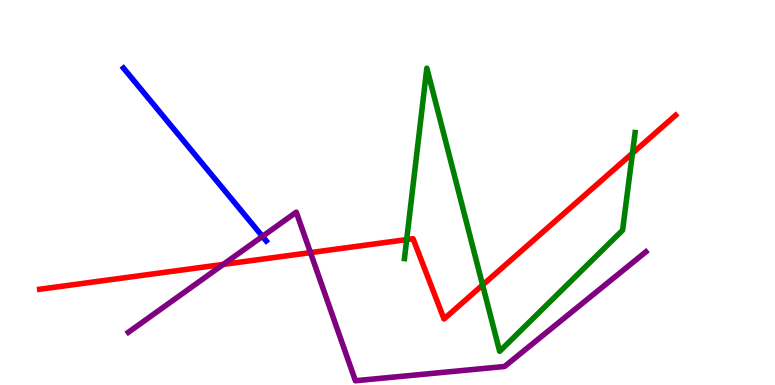[{'lines': ['blue', 'red'], 'intersections': []}, {'lines': ['green', 'red'], 'intersections': [{'x': 5.25, 'y': 3.78}, {'x': 6.23, 'y': 2.6}, {'x': 8.16, 'y': 6.02}]}, {'lines': ['purple', 'red'], 'intersections': [{'x': 2.88, 'y': 3.13}, {'x': 4.01, 'y': 3.44}]}, {'lines': ['blue', 'green'], 'intersections': []}, {'lines': ['blue', 'purple'], 'intersections': [{'x': 3.39, 'y': 3.86}]}, {'lines': ['green', 'purple'], 'intersections': []}]